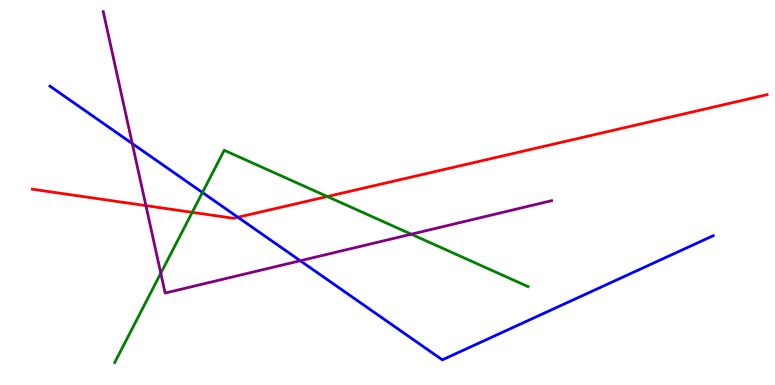[{'lines': ['blue', 'red'], 'intersections': [{'x': 3.07, 'y': 4.36}]}, {'lines': ['green', 'red'], 'intersections': [{'x': 2.48, 'y': 4.49}, {'x': 4.22, 'y': 4.9}]}, {'lines': ['purple', 'red'], 'intersections': [{'x': 1.88, 'y': 4.66}]}, {'lines': ['blue', 'green'], 'intersections': [{'x': 2.61, 'y': 5.0}]}, {'lines': ['blue', 'purple'], 'intersections': [{'x': 1.71, 'y': 6.27}, {'x': 3.87, 'y': 3.23}]}, {'lines': ['green', 'purple'], 'intersections': [{'x': 2.07, 'y': 2.9}, {'x': 5.31, 'y': 3.92}]}]